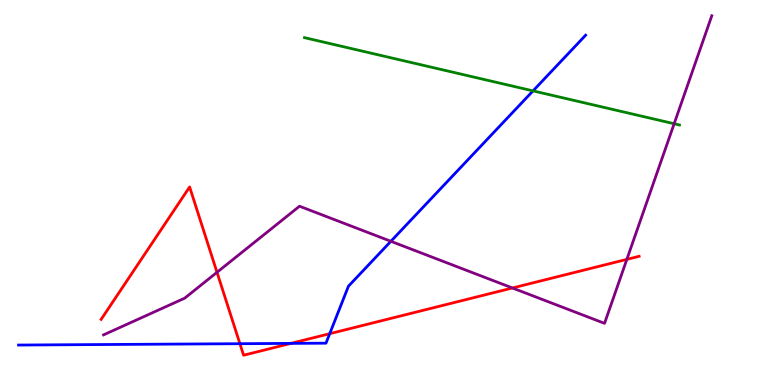[{'lines': ['blue', 'red'], 'intersections': [{'x': 3.1, 'y': 1.07}, {'x': 3.75, 'y': 1.08}, {'x': 4.25, 'y': 1.33}]}, {'lines': ['green', 'red'], 'intersections': []}, {'lines': ['purple', 'red'], 'intersections': [{'x': 2.8, 'y': 2.93}, {'x': 6.61, 'y': 2.52}, {'x': 8.09, 'y': 3.26}]}, {'lines': ['blue', 'green'], 'intersections': [{'x': 6.88, 'y': 7.64}]}, {'lines': ['blue', 'purple'], 'intersections': [{'x': 5.04, 'y': 3.73}]}, {'lines': ['green', 'purple'], 'intersections': [{'x': 8.7, 'y': 6.79}]}]